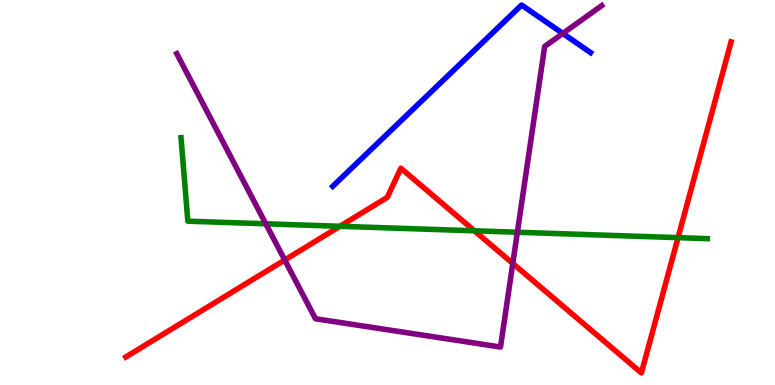[{'lines': ['blue', 'red'], 'intersections': []}, {'lines': ['green', 'red'], 'intersections': [{'x': 4.39, 'y': 4.12}, {'x': 6.12, 'y': 4.0}, {'x': 8.75, 'y': 3.83}]}, {'lines': ['purple', 'red'], 'intersections': [{'x': 3.67, 'y': 3.25}, {'x': 6.62, 'y': 3.16}]}, {'lines': ['blue', 'green'], 'intersections': []}, {'lines': ['blue', 'purple'], 'intersections': [{'x': 7.26, 'y': 9.13}]}, {'lines': ['green', 'purple'], 'intersections': [{'x': 3.43, 'y': 4.19}, {'x': 6.68, 'y': 3.97}]}]